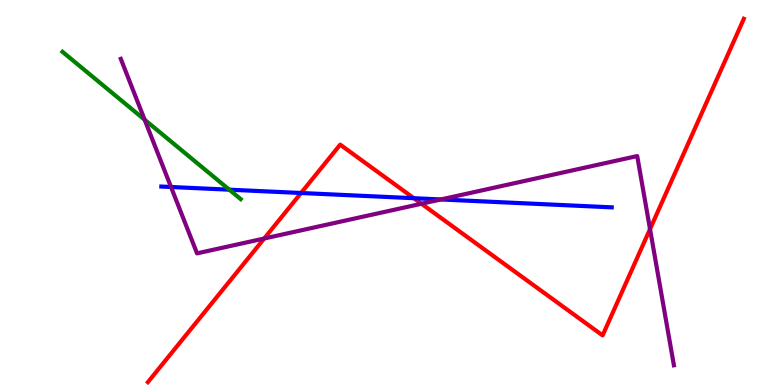[{'lines': ['blue', 'red'], 'intersections': [{'x': 3.88, 'y': 4.99}, {'x': 5.34, 'y': 4.85}]}, {'lines': ['green', 'red'], 'intersections': []}, {'lines': ['purple', 'red'], 'intersections': [{'x': 3.41, 'y': 3.8}, {'x': 5.44, 'y': 4.71}, {'x': 8.39, 'y': 4.05}]}, {'lines': ['blue', 'green'], 'intersections': [{'x': 2.96, 'y': 5.07}]}, {'lines': ['blue', 'purple'], 'intersections': [{'x': 2.21, 'y': 5.14}, {'x': 5.69, 'y': 4.82}]}, {'lines': ['green', 'purple'], 'intersections': [{'x': 1.87, 'y': 6.89}]}]